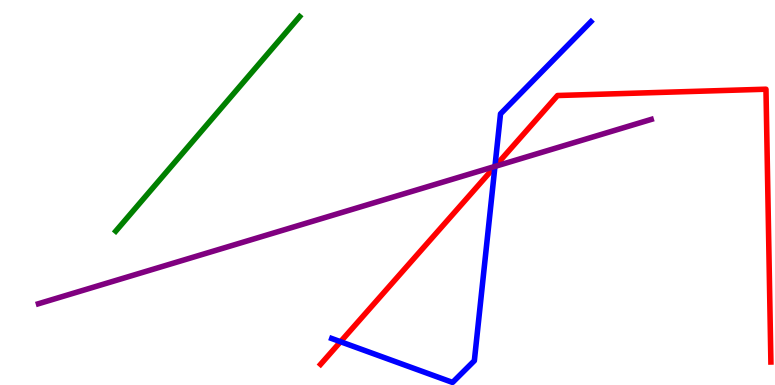[{'lines': ['blue', 'red'], 'intersections': [{'x': 4.39, 'y': 1.12}, {'x': 6.39, 'y': 5.67}]}, {'lines': ['green', 'red'], 'intersections': []}, {'lines': ['purple', 'red'], 'intersections': [{'x': 6.39, 'y': 5.68}]}, {'lines': ['blue', 'green'], 'intersections': []}, {'lines': ['blue', 'purple'], 'intersections': [{'x': 6.39, 'y': 5.68}]}, {'lines': ['green', 'purple'], 'intersections': []}]